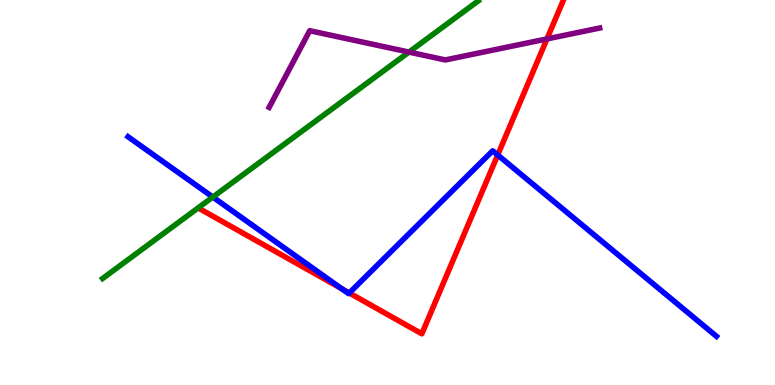[{'lines': ['blue', 'red'], 'intersections': [{'x': 4.41, 'y': 2.5}, {'x': 4.51, 'y': 2.39}, {'x': 6.42, 'y': 5.97}]}, {'lines': ['green', 'red'], 'intersections': []}, {'lines': ['purple', 'red'], 'intersections': [{'x': 7.06, 'y': 8.99}]}, {'lines': ['blue', 'green'], 'intersections': [{'x': 2.75, 'y': 4.88}]}, {'lines': ['blue', 'purple'], 'intersections': []}, {'lines': ['green', 'purple'], 'intersections': [{'x': 5.28, 'y': 8.65}]}]